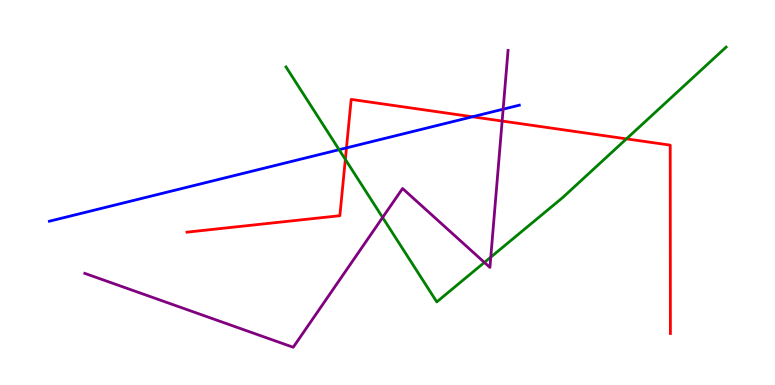[{'lines': ['blue', 'red'], 'intersections': [{'x': 4.47, 'y': 6.16}, {'x': 6.1, 'y': 6.97}]}, {'lines': ['green', 'red'], 'intersections': [{'x': 4.46, 'y': 5.86}, {'x': 8.08, 'y': 6.39}]}, {'lines': ['purple', 'red'], 'intersections': [{'x': 6.48, 'y': 6.86}]}, {'lines': ['blue', 'green'], 'intersections': [{'x': 4.38, 'y': 6.11}]}, {'lines': ['blue', 'purple'], 'intersections': [{'x': 6.49, 'y': 7.16}]}, {'lines': ['green', 'purple'], 'intersections': [{'x': 4.94, 'y': 4.35}, {'x': 6.25, 'y': 3.18}, {'x': 6.33, 'y': 3.32}]}]